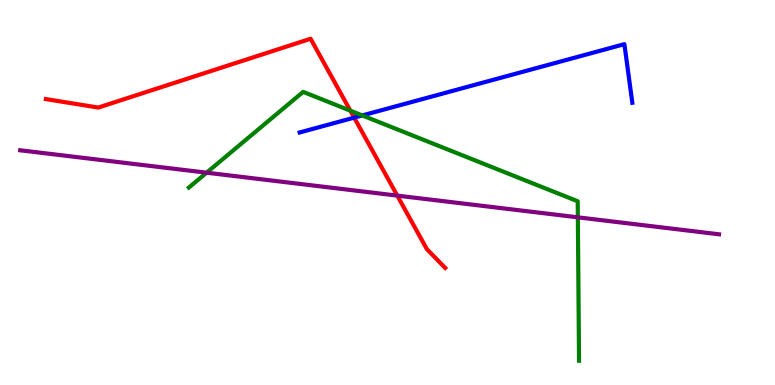[{'lines': ['blue', 'red'], 'intersections': [{'x': 4.57, 'y': 6.94}]}, {'lines': ['green', 'red'], 'intersections': [{'x': 4.52, 'y': 7.13}]}, {'lines': ['purple', 'red'], 'intersections': [{'x': 5.13, 'y': 4.92}]}, {'lines': ['blue', 'green'], 'intersections': [{'x': 4.67, 'y': 7.0}]}, {'lines': ['blue', 'purple'], 'intersections': []}, {'lines': ['green', 'purple'], 'intersections': [{'x': 2.67, 'y': 5.51}, {'x': 7.46, 'y': 4.36}]}]